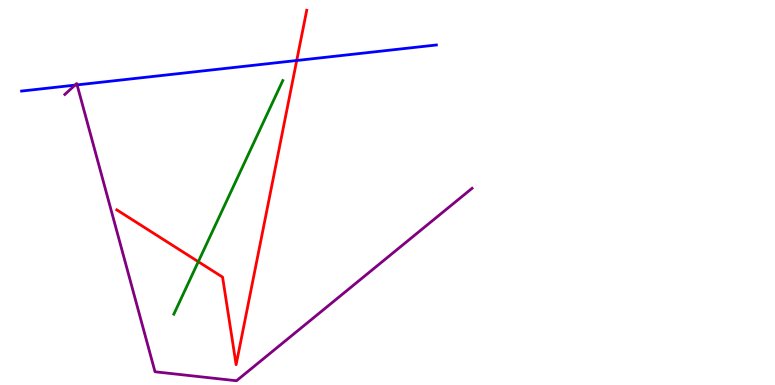[{'lines': ['blue', 'red'], 'intersections': [{'x': 3.83, 'y': 8.43}]}, {'lines': ['green', 'red'], 'intersections': [{'x': 2.56, 'y': 3.2}]}, {'lines': ['purple', 'red'], 'intersections': []}, {'lines': ['blue', 'green'], 'intersections': []}, {'lines': ['blue', 'purple'], 'intersections': [{'x': 0.968, 'y': 7.79}, {'x': 0.995, 'y': 7.79}]}, {'lines': ['green', 'purple'], 'intersections': []}]